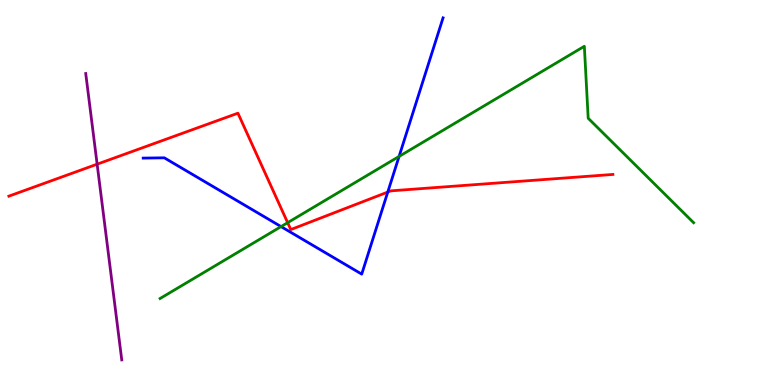[{'lines': ['blue', 'red'], 'intersections': [{'x': 5.0, 'y': 5.01}]}, {'lines': ['green', 'red'], 'intersections': [{'x': 3.71, 'y': 4.22}]}, {'lines': ['purple', 'red'], 'intersections': [{'x': 1.25, 'y': 5.74}]}, {'lines': ['blue', 'green'], 'intersections': [{'x': 3.63, 'y': 4.11}, {'x': 5.15, 'y': 5.94}]}, {'lines': ['blue', 'purple'], 'intersections': []}, {'lines': ['green', 'purple'], 'intersections': []}]